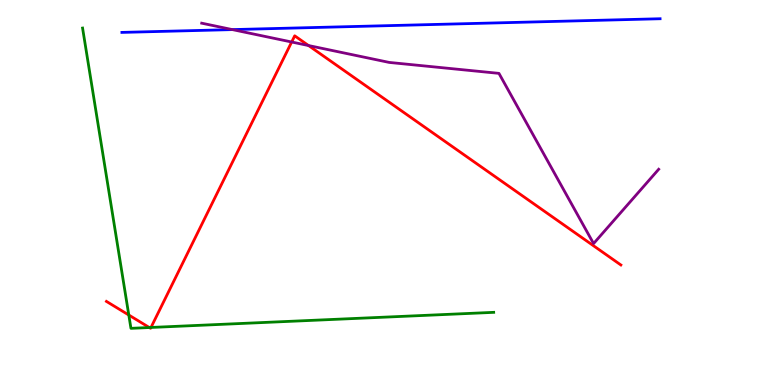[{'lines': ['blue', 'red'], 'intersections': []}, {'lines': ['green', 'red'], 'intersections': [{'x': 1.66, 'y': 1.82}, {'x': 1.93, 'y': 1.49}, {'x': 1.95, 'y': 1.49}]}, {'lines': ['purple', 'red'], 'intersections': [{'x': 3.76, 'y': 8.91}, {'x': 3.98, 'y': 8.82}]}, {'lines': ['blue', 'green'], 'intersections': []}, {'lines': ['blue', 'purple'], 'intersections': [{'x': 3.0, 'y': 9.23}]}, {'lines': ['green', 'purple'], 'intersections': []}]